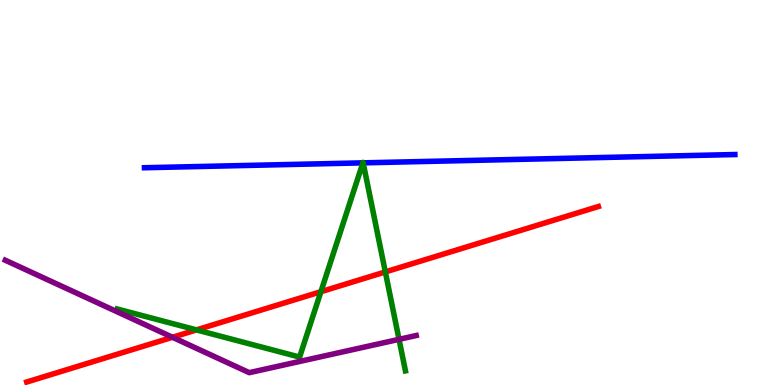[{'lines': ['blue', 'red'], 'intersections': []}, {'lines': ['green', 'red'], 'intersections': [{'x': 2.54, 'y': 1.43}, {'x': 4.14, 'y': 2.42}, {'x': 4.97, 'y': 2.94}]}, {'lines': ['purple', 'red'], 'intersections': [{'x': 2.23, 'y': 1.24}]}, {'lines': ['blue', 'green'], 'intersections': [{'x': 4.68, 'y': 5.77}, {'x': 4.69, 'y': 5.77}]}, {'lines': ['blue', 'purple'], 'intersections': []}, {'lines': ['green', 'purple'], 'intersections': [{'x': 5.15, 'y': 1.19}]}]